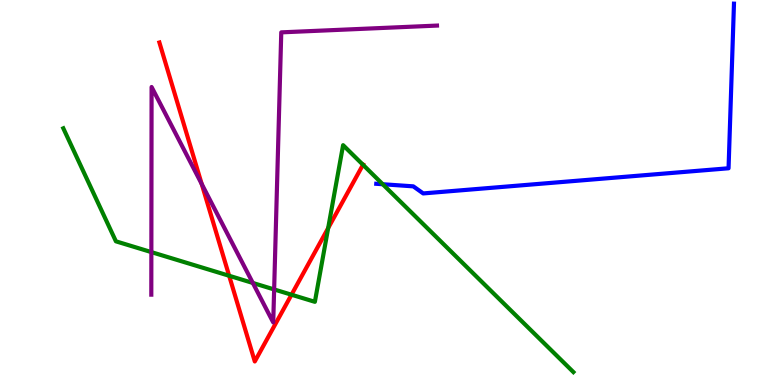[{'lines': ['blue', 'red'], 'intersections': []}, {'lines': ['green', 'red'], 'intersections': [{'x': 2.96, 'y': 2.84}, {'x': 3.76, 'y': 2.34}, {'x': 4.23, 'y': 4.08}, {'x': 4.68, 'y': 5.72}]}, {'lines': ['purple', 'red'], 'intersections': [{'x': 2.6, 'y': 5.22}]}, {'lines': ['blue', 'green'], 'intersections': [{'x': 4.94, 'y': 5.21}]}, {'lines': ['blue', 'purple'], 'intersections': []}, {'lines': ['green', 'purple'], 'intersections': [{'x': 1.95, 'y': 3.45}, {'x': 3.26, 'y': 2.65}, {'x': 3.54, 'y': 2.48}]}]